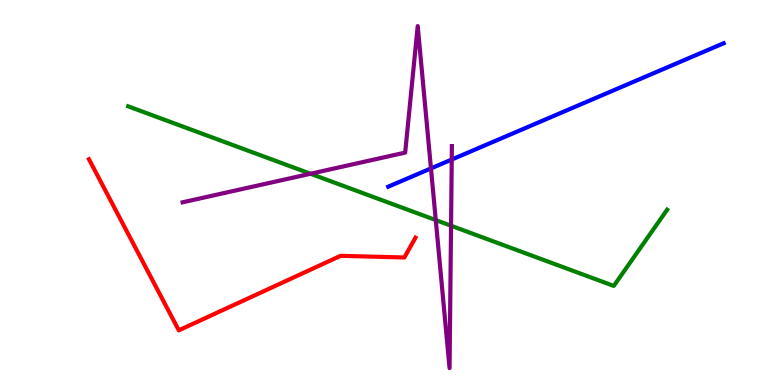[{'lines': ['blue', 'red'], 'intersections': []}, {'lines': ['green', 'red'], 'intersections': []}, {'lines': ['purple', 'red'], 'intersections': []}, {'lines': ['blue', 'green'], 'intersections': []}, {'lines': ['blue', 'purple'], 'intersections': [{'x': 5.56, 'y': 5.63}, {'x': 5.83, 'y': 5.86}]}, {'lines': ['green', 'purple'], 'intersections': [{'x': 4.01, 'y': 5.49}, {'x': 5.62, 'y': 4.28}, {'x': 5.82, 'y': 4.14}]}]